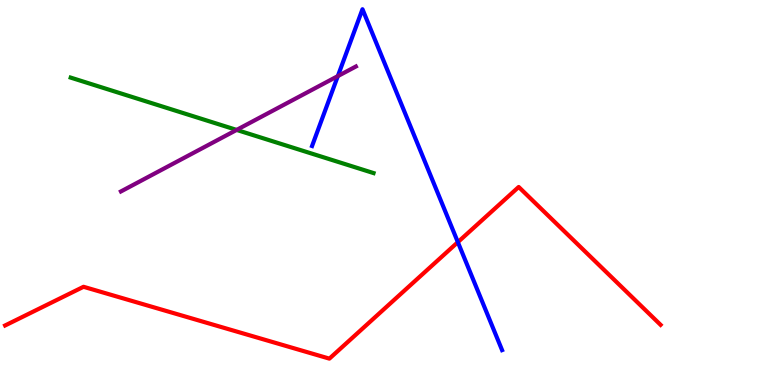[{'lines': ['blue', 'red'], 'intersections': [{'x': 5.91, 'y': 3.71}]}, {'lines': ['green', 'red'], 'intersections': []}, {'lines': ['purple', 'red'], 'intersections': []}, {'lines': ['blue', 'green'], 'intersections': []}, {'lines': ['blue', 'purple'], 'intersections': [{'x': 4.36, 'y': 8.02}]}, {'lines': ['green', 'purple'], 'intersections': [{'x': 3.05, 'y': 6.63}]}]